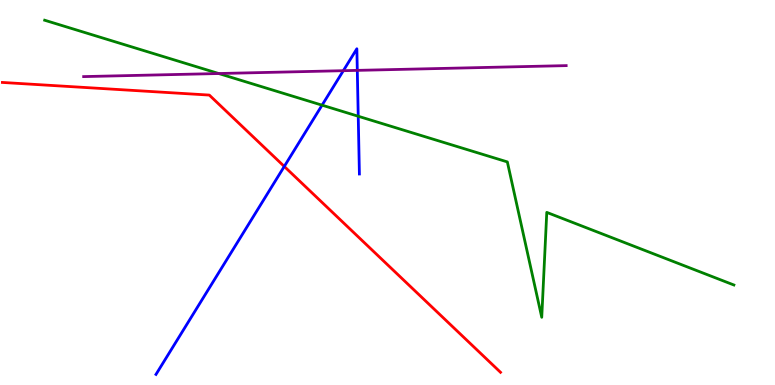[{'lines': ['blue', 'red'], 'intersections': [{'x': 3.67, 'y': 5.68}]}, {'lines': ['green', 'red'], 'intersections': []}, {'lines': ['purple', 'red'], 'intersections': []}, {'lines': ['blue', 'green'], 'intersections': [{'x': 4.16, 'y': 7.27}, {'x': 4.62, 'y': 6.98}]}, {'lines': ['blue', 'purple'], 'intersections': [{'x': 4.43, 'y': 8.16}, {'x': 4.61, 'y': 8.17}]}, {'lines': ['green', 'purple'], 'intersections': [{'x': 2.82, 'y': 8.09}]}]